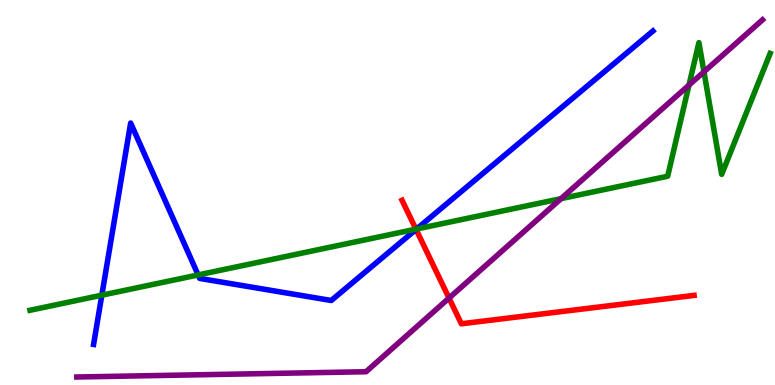[{'lines': ['blue', 'red'], 'intersections': [{'x': 5.37, 'y': 4.04}]}, {'lines': ['green', 'red'], 'intersections': [{'x': 5.37, 'y': 4.05}]}, {'lines': ['purple', 'red'], 'intersections': [{'x': 5.79, 'y': 2.26}]}, {'lines': ['blue', 'green'], 'intersections': [{'x': 1.31, 'y': 2.33}, {'x': 2.56, 'y': 2.86}, {'x': 5.38, 'y': 4.05}]}, {'lines': ['blue', 'purple'], 'intersections': []}, {'lines': ['green', 'purple'], 'intersections': [{'x': 7.24, 'y': 4.84}, {'x': 8.89, 'y': 7.79}, {'x': 9.08, 'y': 8.13}]}]